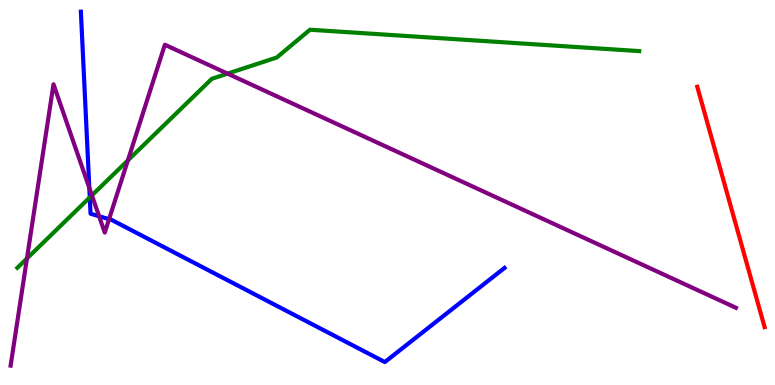[{'lines': ['blue', 'red'], 'intersections': []}, {'lines': ['green', 'red'], 'intersections': []}, {'lines': ['purple', 'red'], 'intersections': []}, {'lines': ['blue', 'green'], 'intersections': [{'x': 1.16, 'y': 4.87}]}, {'lines': ['blue', 'purple'], 'intersections': [{'x': 1.15, 'y': 5.12}, {'x': 1.28, 'y': 4.38}, {'x': 1.41, 'y': 4.31}]}, {'lines': ['green', 'purple'], 'intersections': [{'x': 0.348, 'y': 3.29}, {'x': 1.19, 'y': 4.93}, {'x': 1.65, 'y': 5.83}, {'x': 2.94, 'y': 8.09}]}]